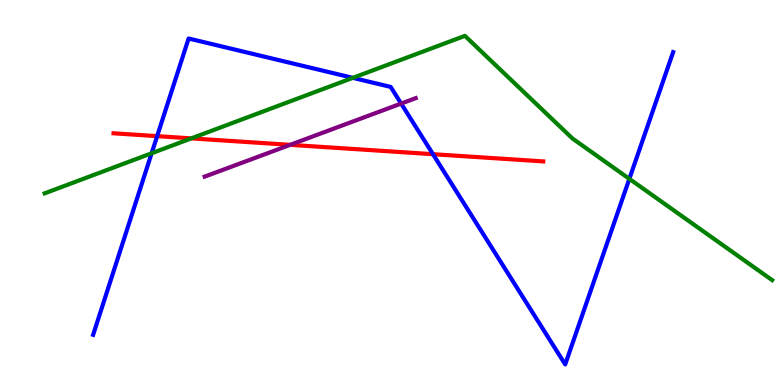[{'lines': ['blue', 'red'], 'intersections': [{'x': 2.03, 'y': 6.46}, {'x': 5.59, 'y': 6.0}]}, {'lines': ['green', 'red'], 'intersections': [{'x': 2.47, 'y': 6.41}]}, {'lines': ['purple', 'red'], 'intersections': [{'x': 3.74, 'y': 6.24}]}, {'lines': ['blue', 'green'], 'intersections': [{'x': 1.96, 'y': 6.02}, {'x': 4.55, 'y': 7.98}, {'x': 8.12, 'y': 5.35}]}, {'lines': ['blue', 'purple'], 'intersections': [{'x': 5.18, 'y': 7.31}]}, {'lines': ['green', 'purple'], 'intersections': []}]